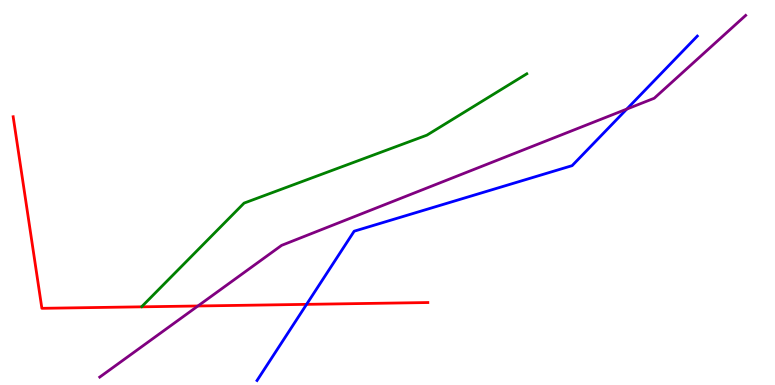[{'lines': ['blue', 'red'], 'intersections': [{'x': 3.96, 'y': 2.09}]}, {'lines': ['green', 'red'], 'intersections': []}, {'lines': ['purple', 'red'], 'intersections': [{'x': 2.55, 'y': 2.05}]}, {'lines': ['blue', 'green'], 'intersections': []}, {'lines': ['blue', 'purple'], 'intersections': [{'x': 8.09, 'y': 7.17}]}, {'lines': ['green', 'purple'], 'intersections': []}]